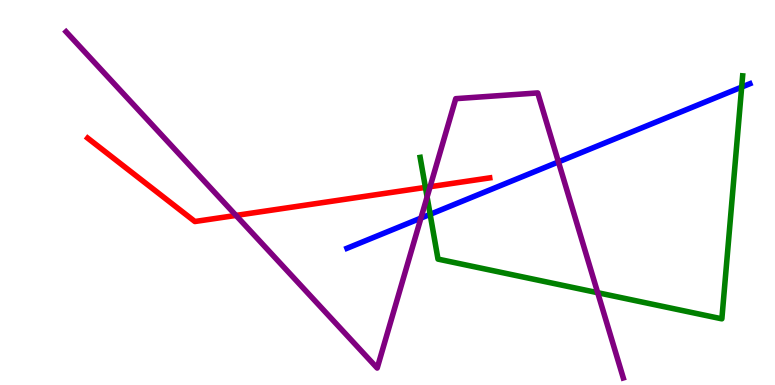[{'lines': ['blue', 'red'], 'intersections': []}, {'lines': ['green', 'red'], 'intersections': [{'x': 5.49, 'y': 5.13}]}, {'lines': ['purple', 'red'], 'intersections': [{'x': 3.05, 'y': 4.4}, {'x': 5.55, 'y': 5.15}]}, {'lines': ['blue', 'green'], 'intersections': [{'x': 5.55, 'y': 4.43}, {'x': 9.57, 'y': 7.74}]}, {'lines': ['blue', 'purple'], 'intersections': [{'x': 5.43, 'y': 4.34}, {'x': 7.21, 'y': 5.79}]}, {'lines': ['green', 'purple'], 'intersections': [{'x': 5.51, 'y': 4.88}, {'x': 7.71, 'y': 2.4}]}]